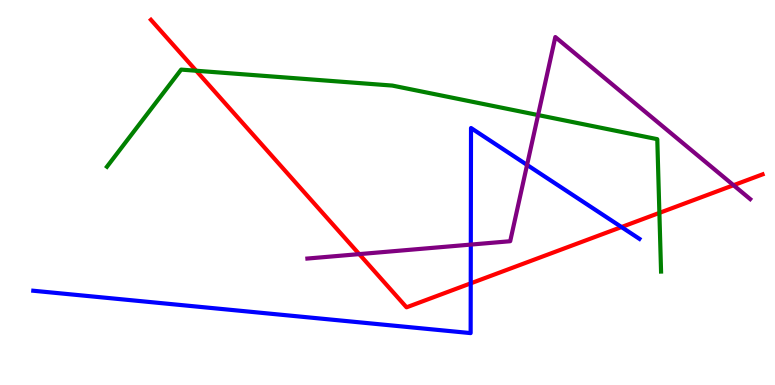[{'lines': ['blue', 'red'], 'intersections': [{'x': 6.07, 'y': 2.64}, {'x': 8.02, 'y': 4.1}]}, {'lines': ['green', 'red'], 'intersections': [{'x': 2.53, 'y': 8.16}, {'x': 8.51, 'y': 4.47}]}, {'lines': ['purple', 'red'], 'intersections': [{'x': 4.64, 'y': 3.4}, {'x': 9.46, 'y': 5.19}]}, {'lines': ['blue', 'green'], 'intersections': []}, {'lines': ['blue', 'purple'], 'intersections': [{'x': 6.07, 'y': 3.65}, {'x': 6.8, 'y': 5.72}]}, {'lines': ['green', 'purple'], 'intersections': [{'x': 6.94, 'y': 7.01}]}]